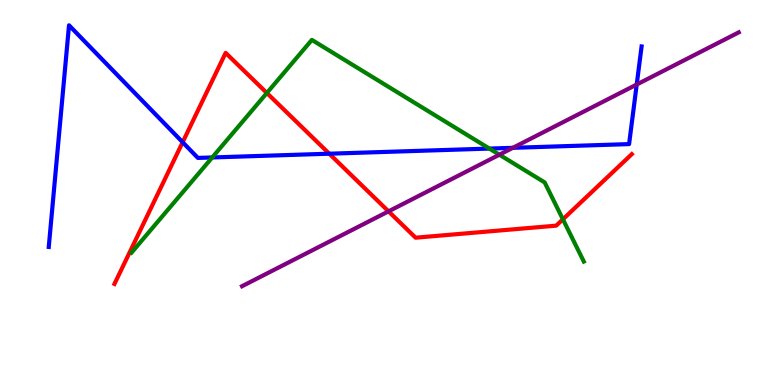[{'lines': ['blue', 'red'], 'intersections': [{'x': 2.36, 'y': 6.31}, {'x': 4.25, 'y': 6.01}]}, {'lines': ['green', 'red'], 'intersections': [{'x': 3.44, 'y': 7.58}, {'x': 7.26, 'y': 4.3}]}, {'lines': ['purple', 'red'], 'intersections': [{'x': 5.01, 'y': 4.51}]}, {'lines': ['blue', 'green'], 'intersections': [{'x': 2.74, 'y': 5.91}, {'x': 6.31, 'y': 6.14}]}, {'lines': ['blue', 'purple'], 'intersections': [{'x': 6.62, 'y': 6.16}, {'x': 8.22, 'y': 7.8}]}, {'lines': ['green', 'purple'], 'intersections': [{'x': 6.44, 'y': 5.98}]}]